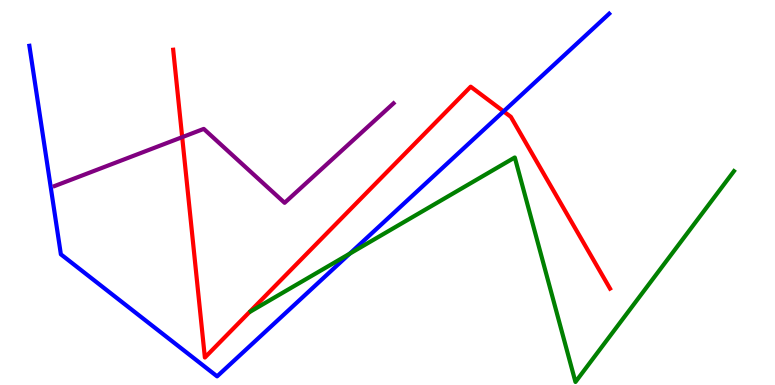[{'lines': ['blue', 'red'], 'intersections': [{'x': 6.5, 'y': 7.11}]}, {'lines': ['green', 'red'], 'intersections': []}, {'lines': ['purple', 'red'], 'intersections': [{'x': 2.35, 'y': 6.44}]}, {'lines': ['blue', 'green'], 'intersections': [{'x': 4.51, 'y': 3.41}]}, {'lines': ['blue', 'purple'], 'intersections': []}, {'lines': ['green', 'purple'], 'intersections': []}]